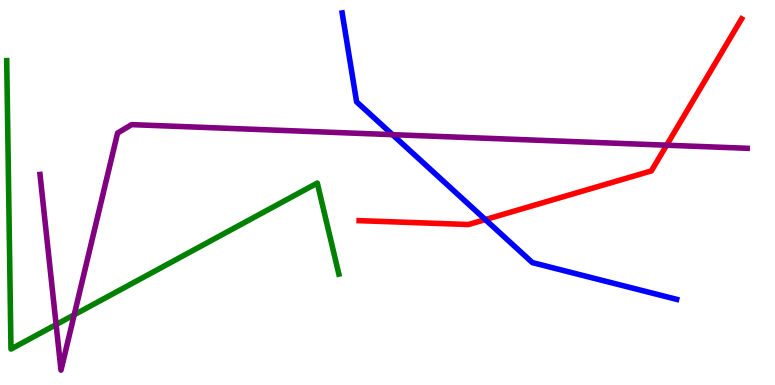[{'lines': ['blue', 'red'], 'intersections': [{'x': 6.26, 'y': 4.3}]}, {'lines': ['green', 'red'], 'intersections': []}, {'lines': ['purple', 'red'], 'intersections': [{'x': 8.6, 'y': 6.23}]}, {'lines': ['blue', 'green'], 'intersections': []}, {'lines': ['blue', 'purple'], 'intersections': [{'x': 5.06, 'y': 6.5}]}, {'lines': ['green', 'purple'], 'intersections': [{'x': 0.724, 'y': 1.57}, {'x': 0.958, 'y': 1.82}]}]